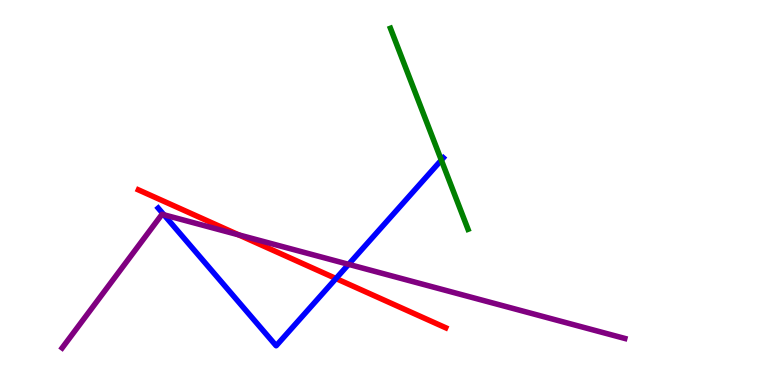[{'lines': ['blue', 'red'], 'intersections': [{'x': 4.34, 'y': 2.77}]}, {'lines': ['green', 'red'], 'intersections': []}, {'lines': ['purple', 'red'], 'intersections': [{'x': 3.08, 'y': 3.9}]}, {'lines': ['blue', 'green'], 'intersections': [{'x': 5.69, 'y': 5.84}]}, {'lines': ['blue', 'purple'], 'intersections': [{'x': 2.12, 'y': 4.42}, {'x': 4.5, 'y': 3.13}]}, {'lines': ['green', 'purple'], 'intersections': []}]